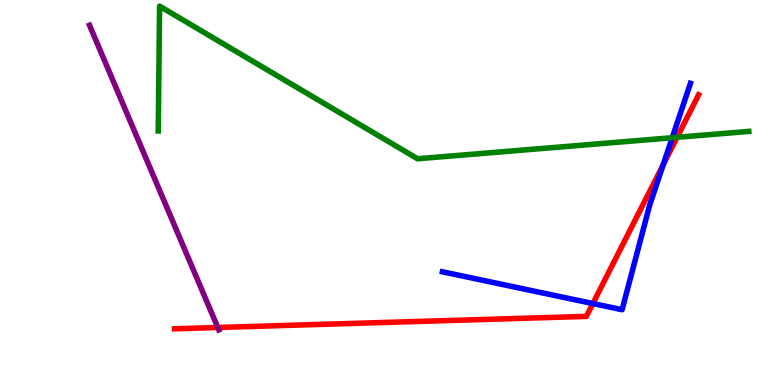[{'lines': ['blue', 'red'], 'intersections': [{'x': 7.65, 'y': 2.12}, {'x': 8.56, 'y': 5.72}]}, {'lines': ['green', 'red'], 'intersections': [{'x': 8.74, 'y': 6.43}]}, {'lines': ['purple', 'red'], 'intersections': [{'x': 2.81, 'y': 1.49}]}, {'lines': ['blue', 'green'], 'intersections': [{'x': 8.67, 'y': 6.42}]}, {'lines': ['blue', 'purple'], 'intersections': []}, {'lines': ['green', 'purple'], 'intersections': []}]